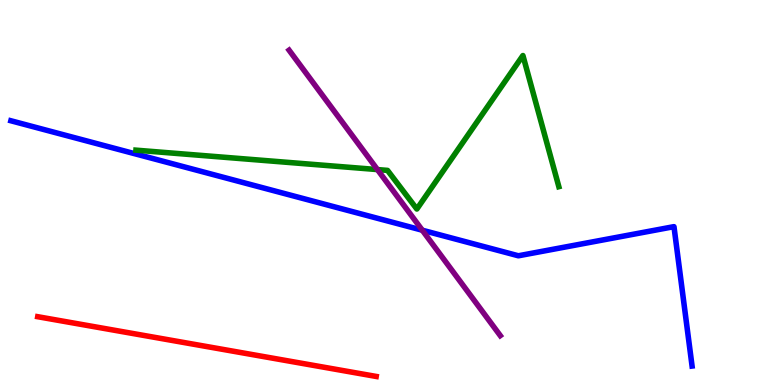[{'lines': ['blue', 'red'], 'intersections': []}, {'lines': ['green', 'red'], 'intersections': []}, {'lines': ['purple', 'red'], 'intersections': []}, {'lines': ['blue', 'green'], 'intersections': []}, {'lines': ['blue', 'purple'], 'intersections': [{'x': 5.45, 'y': 4.02}]}, {'lines': ['green', 'purple'], 'intersections': [{'x': 4.87, 'y': 5.6}]}]